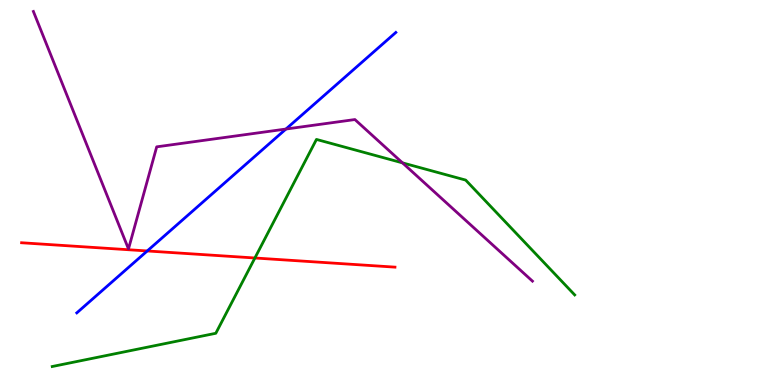[{'lines': ['blue', 'red'], 'intersections': [{'x': 1.9, 'y': 3.48}]}, {'lines': ['green', 'red'], 'intersections': [{'x': 3.29, 'y': 3.3}]}, {'lines': ['purple', 'red'], 'intersections': []}, {'lines': ['blue', 'green'], 'intersections': []}, {'lines': ['blue', 'purple'], 'intersections': [{'x': 3.69, 'y': 6.65}]}, {'lines': ['green', 'purple'], 'intersections': [{'x': 5.19, 'y': 5.77}]}]